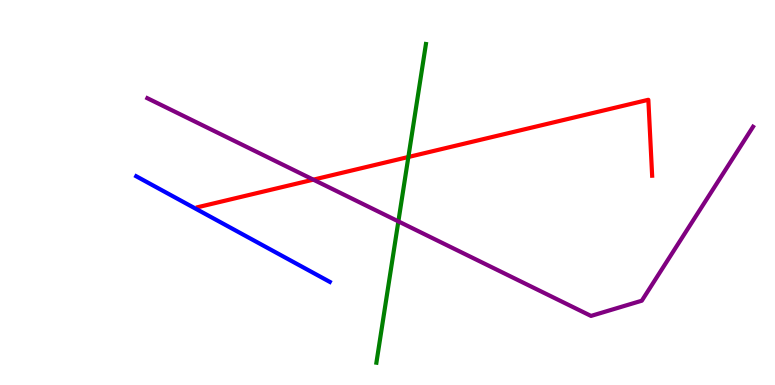[{'lines': ['blue', 'red'], 'intersections': []}, {'lines': ['green', 'red'], 'intersections': [{'x': 5.27, 'y': 5.92}]}, {'lines': ['purple', 'red'], 'intersections': [{'x': 4.04, 'y': 5.33}]}, {'lines': ['blue', 'green'], 'intersections': []}, {'lines': ['blue', 'purple'], 'intersections': []}, {'lines': ['green', 'purple'], 'intersections': [{'x': 5.14, 'y': 4.25}]}]